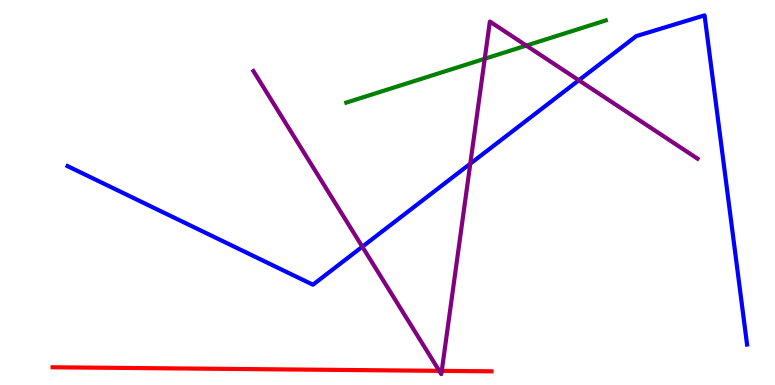[{'lines': ['blue', 'red'], 'intersections': []}, {'lines': ['green', 'red'], 'intersections': []}, {'lines': ['purple', 'red'], 'intersections': [{'x': 5.67, 'y': 0.368}, {'x': 5.7, 'y': 0.367}]}, {'lines': ['blue', 'green'], 'intersections': []}, {'lines': ['blue', 'purple'], 'intersections': [{'x': 4.68, 'y': 3.59}, {'x': 6.07, 'y': 5.75}, {'x': 7.47, 'y': 7.92}]}, {'lines': ['green', 'purple'], 'intersections': [{'x': 6.25, 'y': 8.47}, {'x': 6.79, 'y': 8.82}]}]